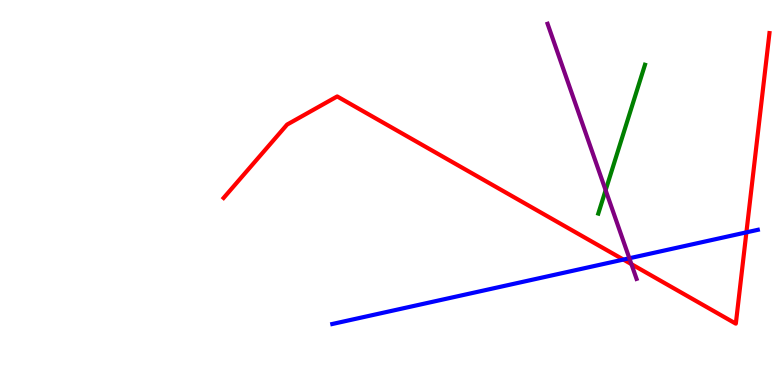[{'lines': ['blue', 'red'], 'intersections': [{'x': 8.04, 'y': 3.26}, {'x': 9.63, 'y': 3.96}]}, {'lines': ['green', 'red'], 'intersections': []}, {'lines': ['purple', 'red'], 'intersections': [{'x': 8.15, 'y': 3.14}]}, {'lines': ['blue', 'green'], 'intersections': []}, {'lines': ['blue', 'purple'], 'intersections': [{'x': 8.12, 'y': 3.29}]}, {'lines': ['green', 'purple'], 'intersections': [{'x': 7.81, 'y': 5.06}]}]